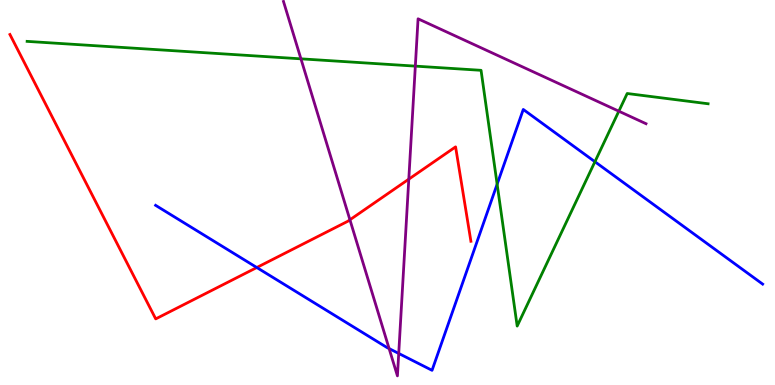[{'lines': ['blue', 'red'], 'intersections': [{'x': 3.31, 'y': 3.05}]}, {'lines': ['green', 'red'], 'intersections': []}, {'lines': ['purple', 'red'], 'intersections': [{'x': 4.52, 'y': 4.29}, {'x': 5.27, 'y': 5.35}]}, {'lines': ['blue', 'green'], 'intersections': [{'x': 6.41, 'y': 5.22}, {'x': 7.68, 'y': 5.8}]}, {'lines': ['blue', 'purple'], 'intersections': [{'x': 5.02, 'y': 0.946}, {'x': 5.14, 'y': 0.82}]}, {'lines': ['green', 'purple'], 'intersections': [{'x': 3.88, 'y': 8.47}, {'x': 5.36, 'y': 8.28}, {'x': 7.98, 'y': 7.11}]}]